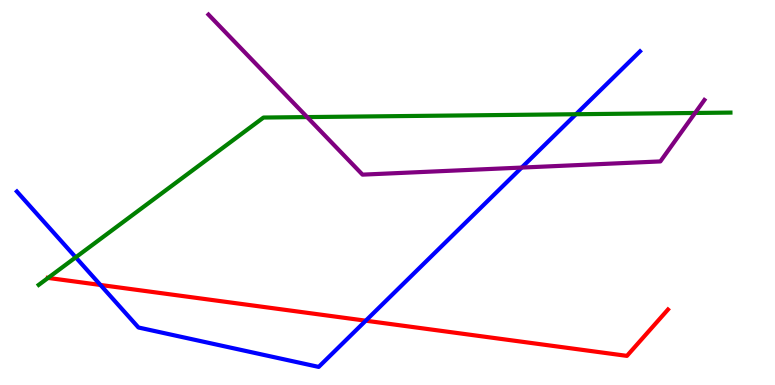[{'lines': ['blue', 'red'], 'intersections': [{'x': 1.3, 'y': 2.6}, {'x': 4.72, 'y': 1.67}]}, {'lines': ['green', 'red'], 'intersections': [{'x': 0.62, 'y': 2.78}]}, {'lines': ['purple', 'red'], 'intersections': []}, {'lines': ['blue', 'green'], 'intersections': [{'x': 0.977, 'y': 3.32}, {'x': 7.43, 'y': 7.03}]}, {'lines': ['blue', 'purple'], 'intersections': [{'x': 6.73, 'y': 5.65}]}, {'lines': ['green', 'purple'], 'intersections': [{'x': 3.96, 'y': 6.96}, {'x': 8.97, 'y': 7.07}]}]